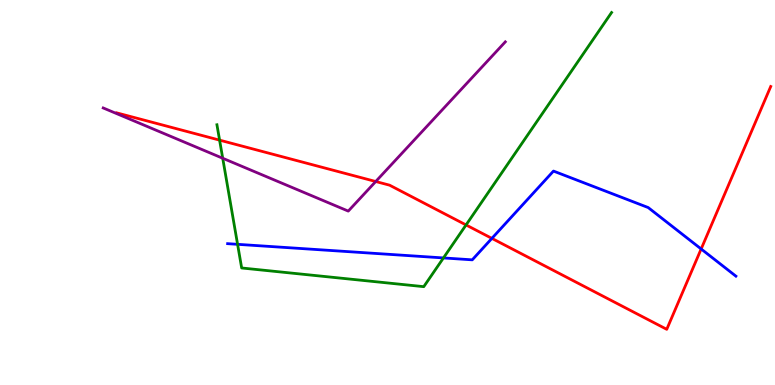[{'lines': ['blue', 'red'], 'intersections': [{'x': 6.35, 'y': 3.81}, {'x': 9.05, 'y': 3.53}]}, {'lines': ['green', 'red'], 'intersections': [{'x': 2.83, 'y': 6.36}, {'x': 6.01, 'y': 4.16}]}, {'lines': ['purple', 'red'], 'intersections': [{'x': 4.85, 'y': 5.29}]}, {'lines': ['blue', 'green'], 'intersections': [{'x': 3.07, 'y': 3.65}, {'x': 5.72, 'y': 3.3}]}, {'lines': ['blue', 'purple'], 'intersections': []}, {'lines': ['green', 'purple'], 'intersections': [{'x': 2.87, 'y': 5.89}]}]